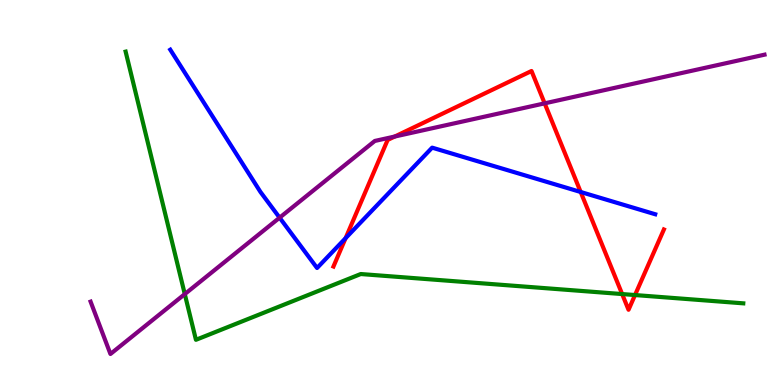[{'lines': ['blue', 'red'], 'intersections': [{'x': 4.46, 'y': 3.81}, {'x': 7.49, 'y': 5.01}]}, {'lines': ['green', 'red'], 'intersections': [{'x': 8.03, 'y': 2.36}, {'x': 8.19, 'y': 2.34}]}, {'lines': ['purple', 'red'], 'intersections': [{'x': 5.09, 'y': 6.45}, {'x': 7.03, 'y': 7.32}]}, {'lines': ['blue', 'green'], 'intersections': []}, {'lines': ['blue', 'purple'], 'intersections': [{'x': 3.61, 'y': 4.35}]}, {'lines': ['green', 'purple'], 'intersections': [{'x': 2.38, 'y': 2.36}]}]